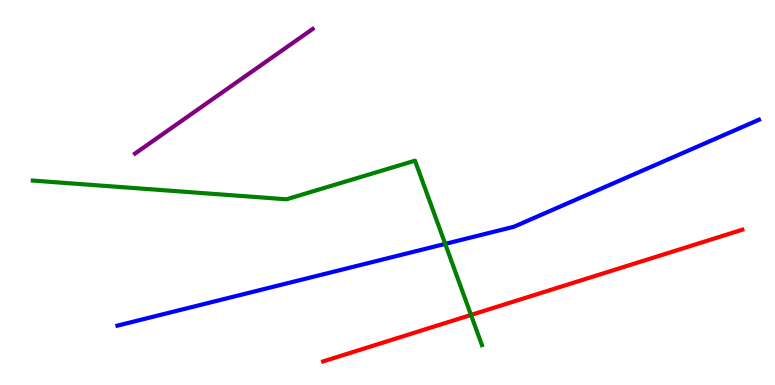[{'lines': ['blue', 'red'], 'intersections': []}, {'lines': ['green', 'red'], 'intersections': [{'x': 6.08, 'y': 1.82}]}, {'lines': ['purple', 'red'], 'intersections': []}, {'lines': ['blue', 'green'], 'intersections': [{'x': 5.74, 'y': 3.67}]}, {'lines': ['blue', 'purple'], 'intersections': []}, {'lines': ['green', 'purple'], 'intersections': []}]